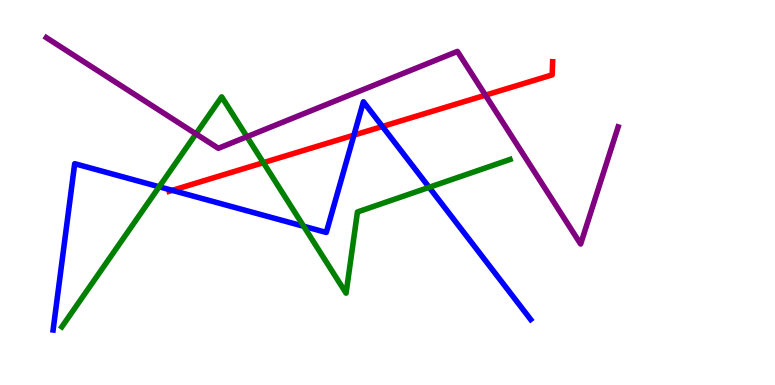[{'lines': ['blue', 'red'], 'intersections': [{'x': 2.22, 'y': 5.06}, {'x': 4.57, 'y': 6.49}, {'x': 4.93, 'y': 6.71}]}, {'lines': ['green', 'red'], 'intersections': [{'x': 3.4, 'y': 5.78}]}, {'lines': ['purple', 'red'], 'intersections': [{'x': 6.26, 'y': 7.53}]}, {'lines': ['blue', 'green'], 'intersections': [{'x': 2.05, 'y': 5.15}, {'x': 3.92, 'y': 4.12}, {'x': 5.54, 'y': 5.13}]}, {'lines': ['blue', 'purple'], 'intersections': []}, {'lines': ['green', 'purple'], 'intersections': [{'x': 2.53, 'y': 6.52}, {'x': 3.19, 'y': 6.45}]}]